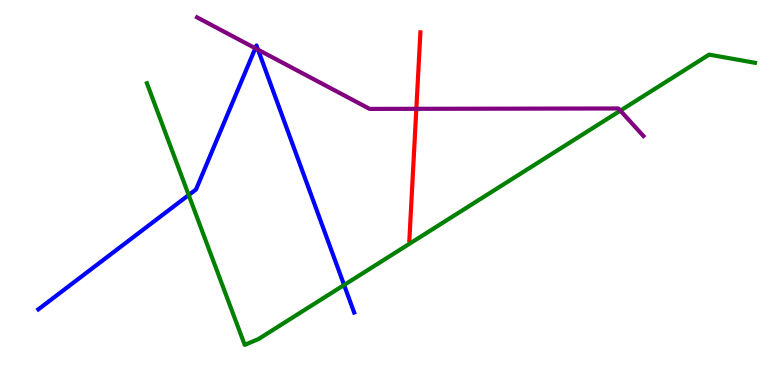[{'lines': ['blue', 'red'], 'intersections': []}, {'lines': ['green', 'red'], 'intersections': []}, {'lines': ['purple', 'red'], 'intersections': [{'x': 5.37, 'y': 7.17}]}, {'lines': ['blue', 'green'], 'intersections': [{'x': 2.43, 'y': 4.93}, {'x': 4.44, 'y': 2.6}]}, {'lines': ['blue', 'purple'], 'intersections': [{'x': 3.29, 'y': 8.75}, {'x': 3.33, 'y': 8.71}]}, {'lines': ['green', 'purple'], 'intersections': [{'x': 8.0, 'y': 7.13}]}]